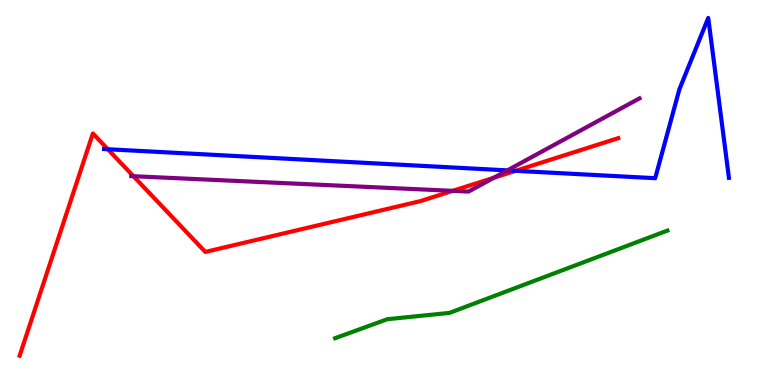[{'lines': ['blue', 'red'], 'intersections': [{'x': 1.39, 'y': 6.12}, {'x': 6.65, 'y': 5.56}]}, {'lines': ['green', 'red'], 'intersections': []}, {'lines': ['purple', 'red'], 'intersections': [{'x': 1.72, 'y': 5.42}, {'x': 5.84, 'y': 5.04}, {'x': 6.37, 'y': 5.38}]}, {'lines': ['blue', 'green'], 'intersections': []}, {'lines': ['blue', 'purple'], 'intersections': [{'x': 6.55, 'y': 5.57}]}, {'lines': ['green', 'purple'], 'intersections': []}]